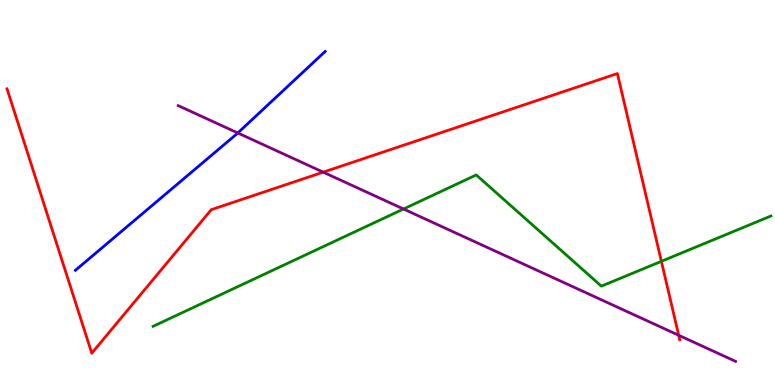[{'lines': ['blue', 'red'], 'intersections': []}, {'lines': ['green', 'red'], 'intersections': [{'x': 8.53, 'y': 3.21}]}, {'lines': ['purple', 'red'], 'intersections': [{'x': 4.17, 'y': 5.53}, {'x': 8.76, 'y': 1.29}]}, {'lines': ['blue', 'green'], 'intersections': []}, {'lines': ['blue', 'purple'], 'intersections': [{'x': 3.07, 'y': 6.55}]}, {'lines': ['green', 'purple'], 'intersections': [{'x': 5.21, 'y': 4.57}]}]